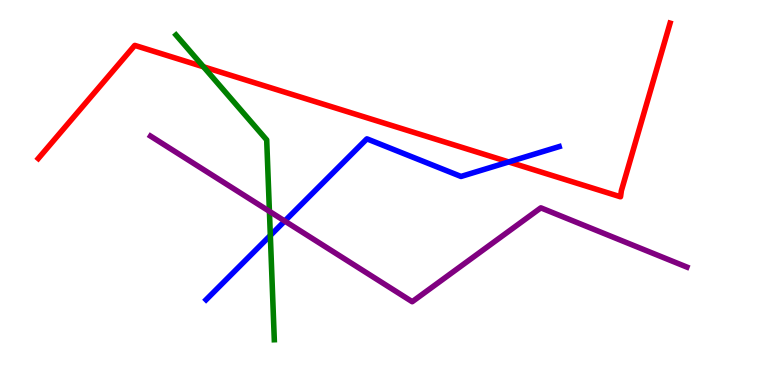[{'lines': ['blue', 'red'], 'intersections': [{'x': 6.56, 'y': 5.79}]}, {'lines': ['green', 'red'], 'intersections': [{'x': 2.63, 'y': 8.26}]}, {'lines': ['purple', 'red'], 'intersections': []}, {'lines': ['blue', 'green'], 'intersections': [{'x': 3.49, 'y': 3.88}]}, {'lines': ['blue', 'purple'], 'intersections': [{'x': 3.67, 'y': 4.26}]}, {'lines': ['green', 'purple'], 'intersections': [{'x': 3.48, 'y': 4.51}]}]